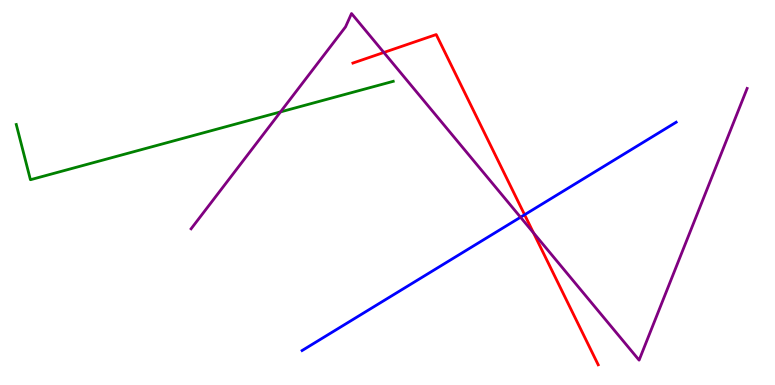[{'lines': ['blue', 'red'], 'intersections': [{'x': 6.77, 'y': 4.42}]}, {'lines': ['green', 'red'], 'intersections': []}, {'lines': ['purple', 'red'], 'intersections': [{'x': 4.95, 'y': 8.64}, {'x': 6.88, 'y': 3.95}]}, {'lines': ['blue', 'green'], 'intersections': []}, {'lines': ['blue', 'purple'], 'intersections': [{'x': 6.72, 'y': 4.36}]}, {'lines': ['green', 'purple'], 'intersections': [{'x': 3.62, 'y': 7.09}]}]